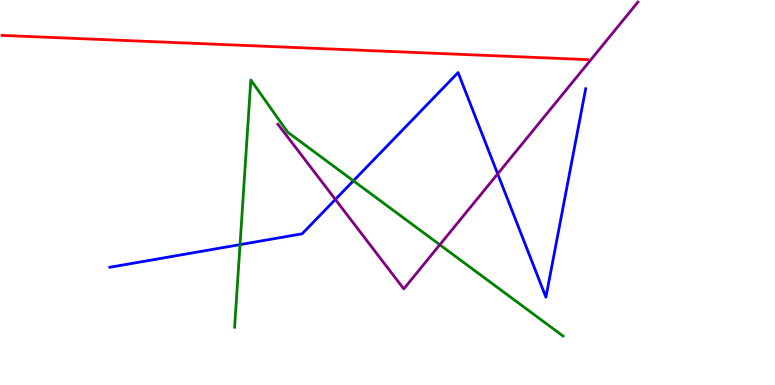[{'lines': ['blue', 'red'], 'intersections': []}, {'lines': ['green', 'red'], 'intersections': []}, {'lines': ['purple', 'red'], 'intersections': []}, {'lines': ['blue', 'green'], 'intersections': [{'x': 3.1, 'y': 3.65}, {'x': 4.56, 'y': 5.3}]}, {'lines': ['blue', 'purple'], 'intersections': [{'x': 4.33, 'y': 4.82}, {'x': 6.42, 'y': 5.48}]}, {'lines': ['green', 'purple'], 'intersections': [{'x': 5.67, 'y': 3.64}]}]